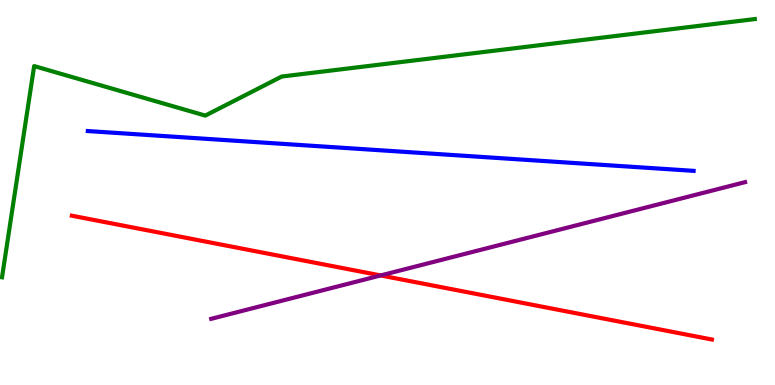[{'lines': ['blue', 'red'], 'intersections': []}, {'lines': ['green', 'red'], 'intersections': []}, {'lines': ['purple', 'red'], 'intersections': [{'x': 4.91, 'y': 2.85}]}, {'lines': ['blue', 'green'], 'intersections': []}, {'lines': ['blue', 'purple'], 'intersections': []}, {'lines': ['green', 'purple'], 'intersections': []}]